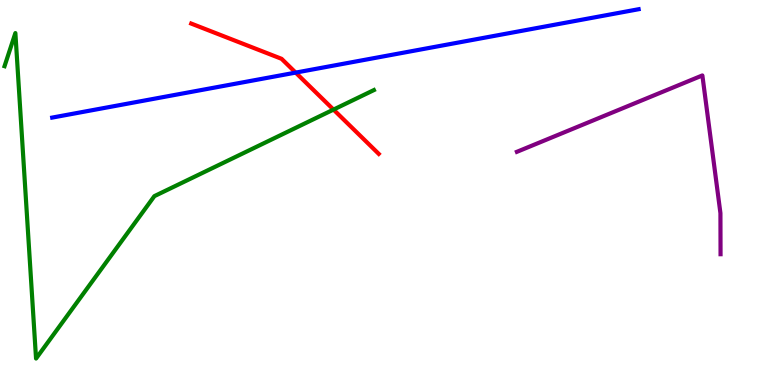[{'lines': ['blue', 'red'], 'intersections': [{'x': 3.82, 'y': 8.11}]}, {'lines': ['green', 'red'], 'intersections': [{'x': 4.3, 'y': 7.15}]}, {'lines': ['purple', 'red'], 'intersections': []}, {'lines': ['blue', 'green'], 'intersections': []}, {'lines': ['blue', 'purple'], 'intersections': []}, {'lines': ['green', 'purple'], 'intersections': []}]